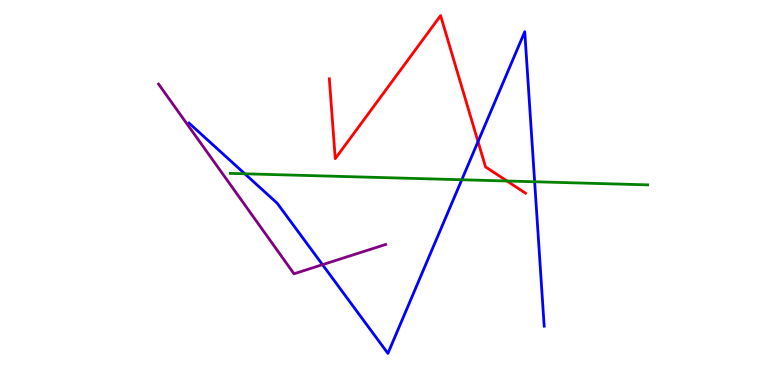[{'lines': ['blue', 'red'], 'intersections': [{'x': 6.17, 'y': 6.32}]}, {'lines': ['green', 'red'], 'intersections': [{'x': 6.54, 'y': 5.3}]}, {'lines': ['purple', 'red'], 'intersections': []}, {'lines': ['blue', 'green'], 'intersections': [{'x': 3.16, 'y': 5.49}, {'x': 5.96, 'y': 5.33}, {'x': 6.9, 'y': 5.28}]}, {'lines': ['blue', 'purple'], 'intersections': [{'x': 4.16, 'y': 3.13}]}, {'lines': ['green', 'purple'], 'intersections': []}]